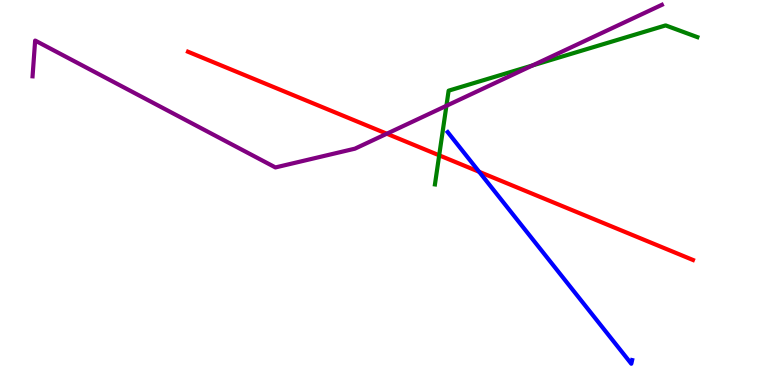[{'lines': ['blue', 'red'], 'intersections': [{'x': 6.18, 'y': 5.54}]}, {'lines': ['green', 'red'], 'intersections': [{'x': 5.67, 'y': 5.97}]}, {'lines': ['purple', 'red'], 'intersections': [{'x': 4.99, 'y': 6.53}]}, {'lines': ['blue', 'green'], 'intersections': []}, {'lines': ['blue', 'purple'], 'intersections': []}, {'lines': ['green', 'purple'], 'intersections': [{'x': 5.76, 'y': 7.25}, {'x': 6.87, 'y': 8.3}]}]